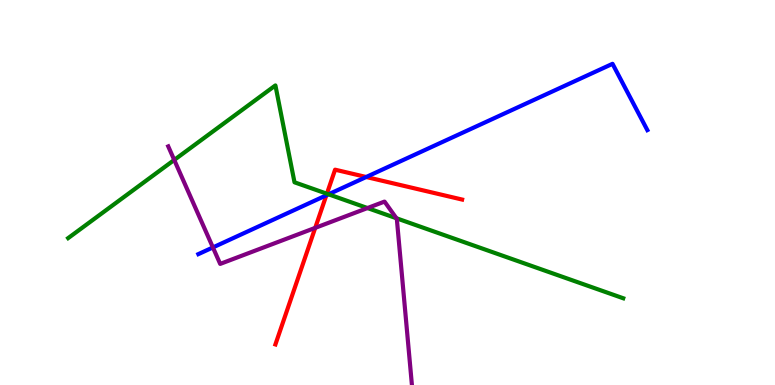[{'lines': ['blue', 'red'], 'intersections': [{'x': 4.21, 'y': 4.93}, {'x': 4.73, 'y': 5.4}]}, {'lines': ['green', 'red'], 'intersections': [{'x': 4.22, 'y': 4.97}]}, {'lines': ['purple', 'red'], 'intersections': [{'x': 4.07, 'y': 4.08}]}, {'lines': ['blue', 'green'], 'intersections': [{'x': 4.24, 'y': 4.95}]}, {'lines': ['blue', 'purple'], 'intersections': [{'x': 2.75, 'y': 3.57}]}, {'lines': ['green', 'purple'], 'intersections': [{'x': 2.25, 'y': 5.85}, {'x': 4.74, 'y': 4.6}, {'x': 5.12, 'y': 4.33}]}]